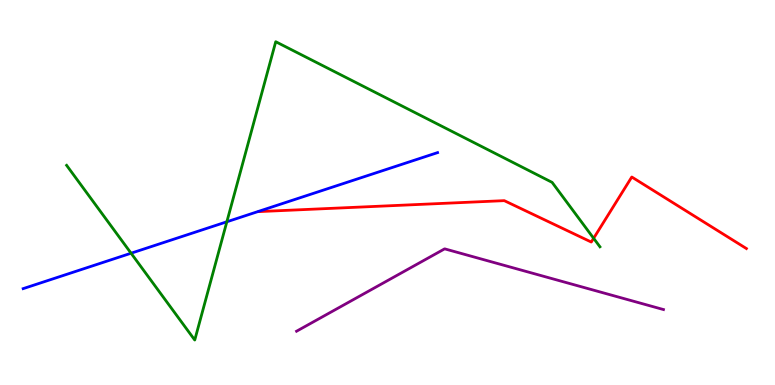[{'lines': ['blue', 'red'], 'intersections': []}, {'lines': ['green', 'red'], 'intersections': [{'x': 7.66, 'y': 3.81}]}, {'lines': ['purple', 'red'], 'intersections': []}, {'lines': ['blue', 'green'], 'intersections': [{'x': 1.69, 'y': 3.42}, {'x': 2.93, 'y': 4.24}]}, {'lines': ['blue', 'purple'], 'intersections': []}, {'lines': ['green', 'purple'], 'intersections': []}]